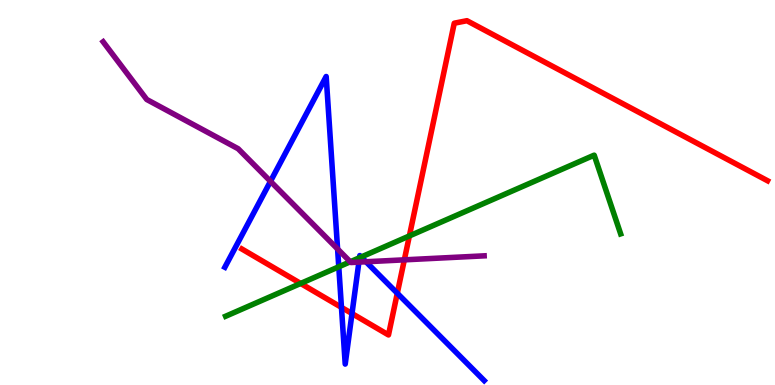[{'lines': ['blue', 'red'], 'intersections': [{'x': 4.41, 'y': 2.02}, {'x': 4.54, 'y': 1.86}, {'x': 5.13, 'y': 2.38}]}, {'lines': ['green', 'red'], 'intersections': [{'x': 3.88, 'y': 2.64}, {'x': 5.28, 'y': 3.87}]}, {'lines': ['purple', 'red'], 'intersections': [{'x': 5.22, 'y': 3.25}]}, {'lines': ['blue', 'green'], 'intersections': [{'x': 4.37, 'y': 3.07}, {'x': 4.64, 'y': 3.31}, {'x': 4.66, 'y': 3.33}]}, {'lines': ['blue', 'purple'], 'intersections': [{'x': 3.49, 'y': 5.29}, {'x': 4.36, 'y': 3.53}, {'x': 4.63, 'y': 3.19}, {'x': 4.72, 'y': 3.2}]}, {'lines': ['green', 'purple'], 'intersections': [{'x': 4.52, 'y': 3.2}]}]